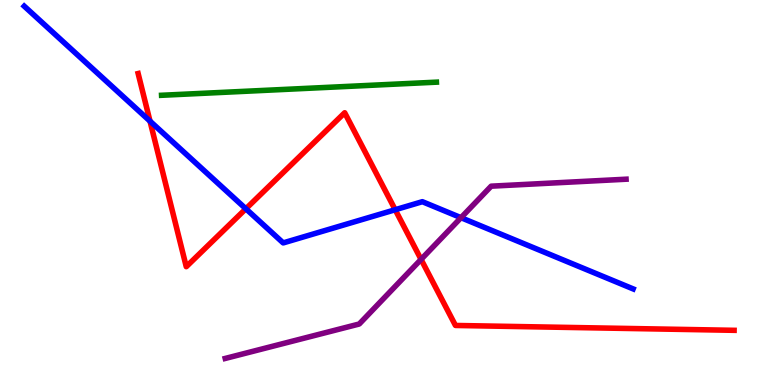[{'lines': ['blue', 'red'], 'intersections': [{'x': 1.94, 'y': 6.85}, {'x': 3.17, 'y': 4.58}, {'x': 5.1, 'y': 4.55}]}, {'lines': ['green', 'red'], 'intersections': []}, {'lines': ['purple', 'red'], 'intersections': [{'x': 5.43, 'y': 3.26}]}, {'lines': ['blue', 'green'], 'intersections': []}, {'lines': ['blue', 'purple'], 'intersections': [{'x': 5.95, 'y': 4.35}]}, {'lines': ['green', 'purple'], 'intersections': []}]